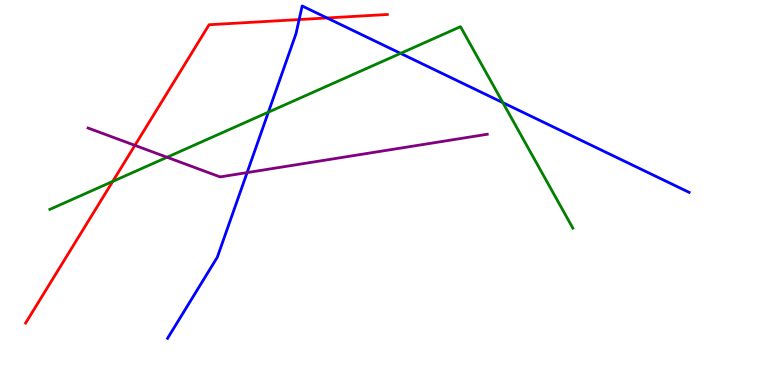[{'lines': ['blue', 'red'], 'intersections': [{'x': 3.86, 'y': 9.49}, {'x': 4.22, 'y': 9.53}]}, {'lines': ['green', 'red'], 'intersections': [{'x': 1.45, 'y': 5.29}]}, {'lines': ['purple', 'red'], 'intersections': [{'x': 1.74, 'y': 6.22}]}, {'lines': ['blue', 'green'], 'intersections': [{'x': 3.46, 'y': 7.09}, {'x': 5.17, 'y': 8.61}, {'x': 6.49, 'y': 7.33}]}, {'lines': ['blue', 'purple'], 'intersections': [{'x': 3.19, 'y': 5.52}]}, {'lines': ['green', 'purple'], 'intersections': [{'x': 2.16, 'y': 5.92}]}]